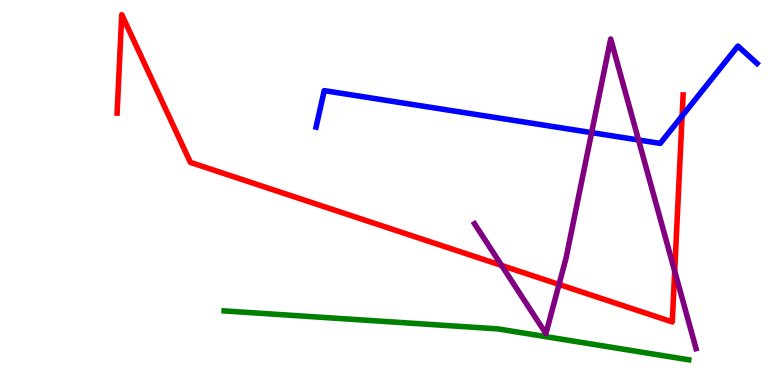[{'lines': ['blue', 'red'], 'intersections': [{'x': 8.8, 'y': 6.99}]}, {'lines': ['green', 'red'], 'intersections': []}, {'lines': ['purple', 'red'], 'intersections': [{'x': 6.47, 'y': 3.11}, {'x': 7.21, 'y': 2.61}, {'x': 8.71, 'y': 2.96}]}, {'lines': ['blue', 'green'], 'intersections': []}, {'lines': ['blue', 'purple'], 'intersections': [{'x': 7.63, 'y': 6.56}, {'x': 8.24, 'y': 6.36}]}, {'lines': ['green', 'purple'], 'intersections': []}]